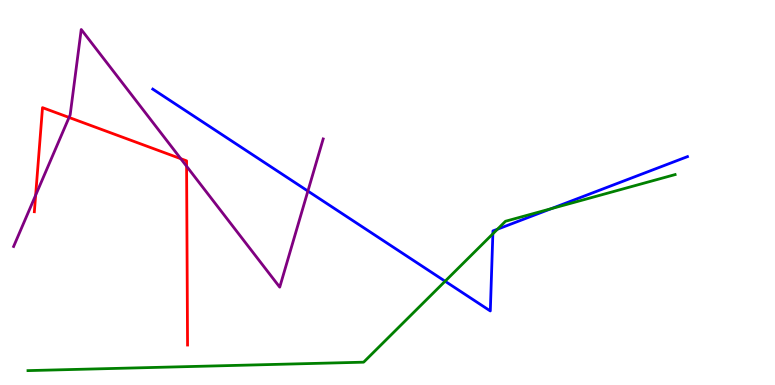[{'lines': ['blue', 'red'], 'intersections': []}, {'lines': ['green', 'red'], 'intersections': []}, {'lines': ['purple', 'red'], 'intersections': [{'x': 0.46, 'y': 4.93}, {'x': 0.891, 'y': 6.95}, {'x': 2.33, 'y': 5.88}, {'x': 2.41, 'y': 5.68}]}, {'lines': ['blue', 'green'], 'intersections': [{'x': 5.74, 'y': 2.7}, {'x': 6.36, 'y': 3.93}, {'x': 6.42, 'y': 4.05}, {'x': 7.11, 'y': 4.58}]}, {'lines': ['blue', 'purple'], 'intersections': [{'x': 3.97, 'y': 5.04}]}, {'lines': ['green', 'purple'], 'intersections': []}]